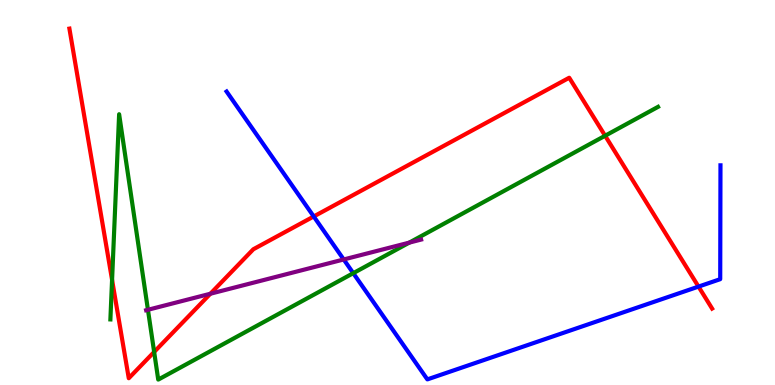[{'lines': ['blue', 'red'], 'intersections': [{'x': 4.05, 'y': 4.38}, {'x': 9.01, 'y': 2.56}]}, {'lines': ['green', 'red'], 'intersections': [{'x': 1.45, 'y': 2.73}, {'x': 1.99, 'y': 0.859}, {'x': 7.81, 'y': 6.47}]}, {'lines': ['purple', 'red'], 'intersections': [{'x': 2.71, 'y': 2.37}]}, {'lines': ['blue', 'green'], 'intersections': [{'x': 4.56, 'y': 2.9}]}, {'lines': ['blue', 'purple'], 'intersections': [{'x': 4.43, 'y': 3.26}]}, {'lines': ['green', 'purple'], 'intersections': [{'x': 1.91, 'y': 1.95}, {'x': 5.28, 'y': 3.7}]}]